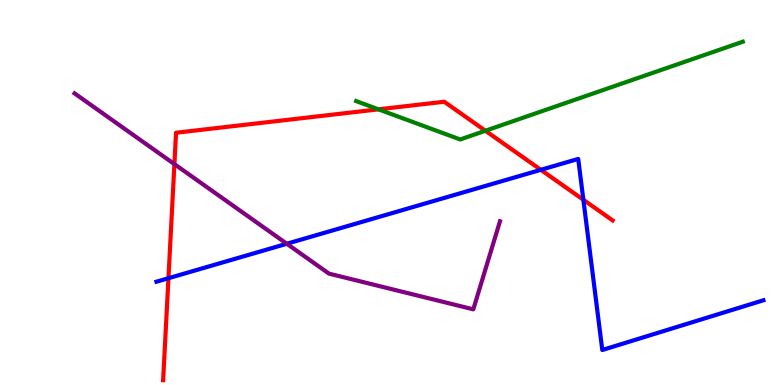[{'lines': ['blue', 'red'], 'intersections': [{'x': 2.17, 'y': 2.77}, {'x': 6.98, 'y': 5.59}, {'x': 7.53, 'y': 4.81}]}, {'lines': ['green', 'red'], 'intersections': [{'x': 4.88, 'y': 7.16}, {'x': 6.26, 'y': 6.6}]}, {'lines': ['purple', 'red'], 'intersections': [{'x': 2.25, 'y': 5.74}]}, {'lines': ['blue', 'green'], 'intersections': []}, {'lines': ['blue', 'purple'], 'intersections': [{'x': 3.7, 'y': 3.67}]}, {'lines': ['green', 'purple'], 'intersections': []}]